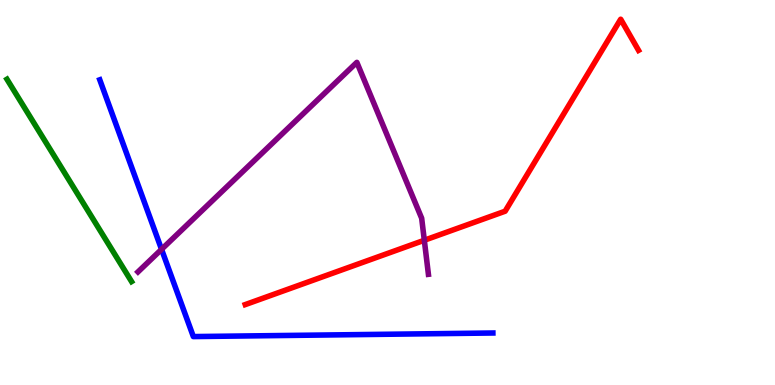[{'lines': ['blue', 'red'], 'intersections': []}, {'lines': ['green', 'red'], 'intersections': []}, {'lines': ['purple', 'red'], 'intersections': [{'x': 5.48, 'y': 3.76}]}, {'lines': ['blue', 'green'], 'intersections': []}, {'lines': ['blue', 'purple'], 'intersections': [{'x': 2.08, 'y': 3.52}]}, {'lines': ['green', 'purple'], 'intersections': []}]